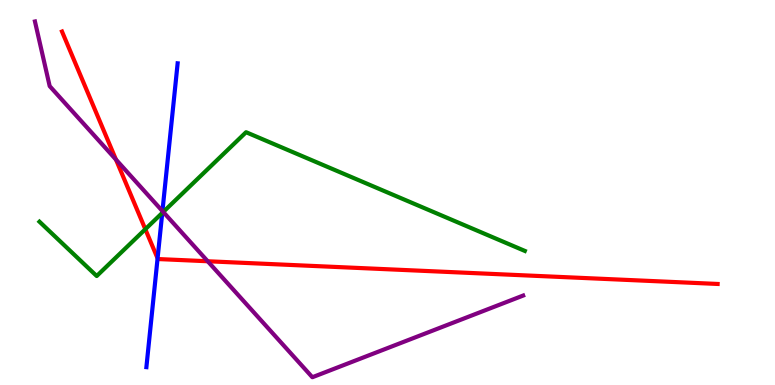[{'lines': ['blue', 'red'], 'intersections': [{'x': 2.03, 'y': 3.29}]}, {'lines': ['green', 'red'], 'intersections': [{'x': 1.88, 'y': 4.05}]}, {'lines': ['purple', 'red'], 'intersections': [{'x': 1.5, 'y': 5.85}, {'x': 2.68, 'y': 3.21}]}, {'lines': ['blue', 'green'], 'intersections': [{'x': 2.09, 'y': 4.47}]}, {'lines': ['blue', 'purple'], 'intersections': [{'x': 2.1, 'y': 4.52}]}, {'lines': ['green', 'purple'], 'intersections': [{'x': 2.11, 'y': 4.49}]}]